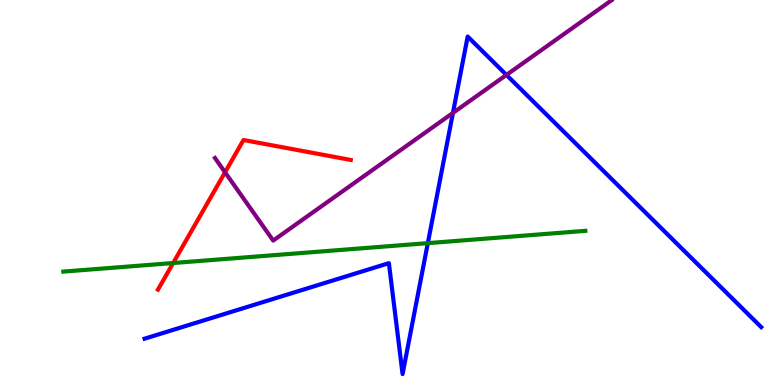[{'lines': ['blue', 'red'], 'intersections': []}, {'lines': ['green', 'red'], 'intersections': [{'x': 2.23, 'y': 3.17}]}, {'lines': ['purple', 'red'], 'intersections': [{'x': 2.9, 'y': 5.53}]}, {'lines': ['blue', 'green'], 'intersections': [{'x': 5.52, 'y': 3.68}]}, {'lines': ['blue', 'purple'], 'intersections': [{'x': 5.84, 'y': 7.07}, {'x': 6.53, 'y': 8.05}]}, {'lines': ['green', 'purple'], 'intersections': []}]